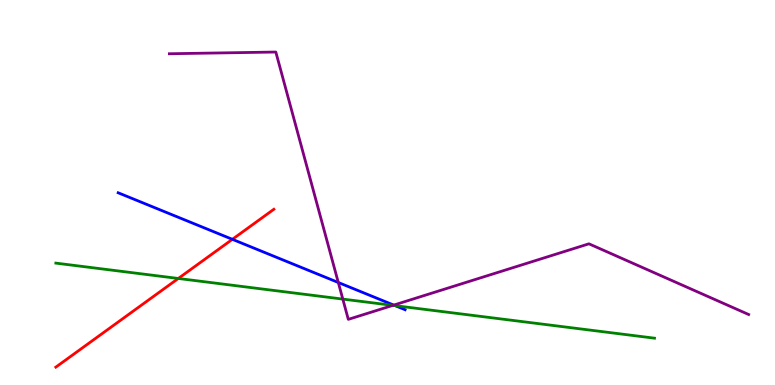[{'lines': ['blue', 'red'], 'intersections': [{'x': 3.0, 'y': 3.78}]}, {'lines': ['green', 'red'], 'intersections': [{'x': 2.3, 'y': 2.77}]}, {'lines': ['purple', 'red'], 'intersections': []}, {'lines': ['blue', 'green'], 'intersections': [{'x': 5.1, 'y': 2.06}]}, {'lines': ['blue', 'purple'], 'intersections': [{'x': 4.37, 'y': 2.66}, {'x': 5.08, 'y': 2.08}]}, {'lines': ['green', 'purple'], 'intersections': [{'x': 4.42, 'y': 2.23}, {'x': 5.07, 'y': 2.07}]}]